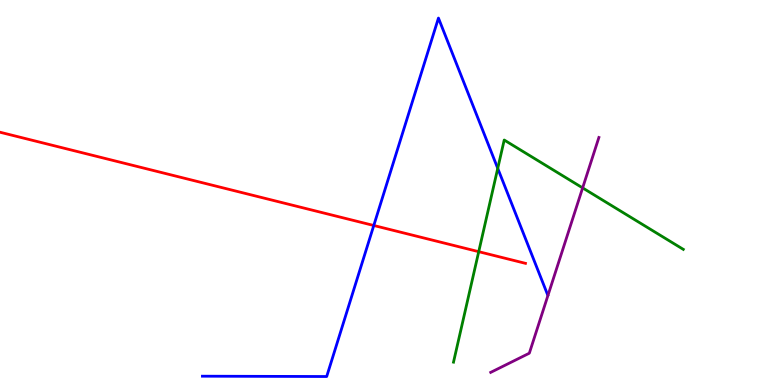[{'lines': ['blue', 'red'], 'intersections': [{'x': 4.82, 'y': 4.14}]}, {'lines': ['green', 'red'], 'intersections': [{'x': 6.18, 'y': 3.46}]}, {'lines': ['purple', 'red'], 'intersections': []}, {'lines': ['blue', 'green'], 'intersections': [{'x': 6.42, 'y': 5.63}]}, {'lines': ['blue', 'purple'], 'intersections': []}, {'lines': ['green', 'purple'], 'intersections': [{'x': 7.52, 'y': 5.12}]}]